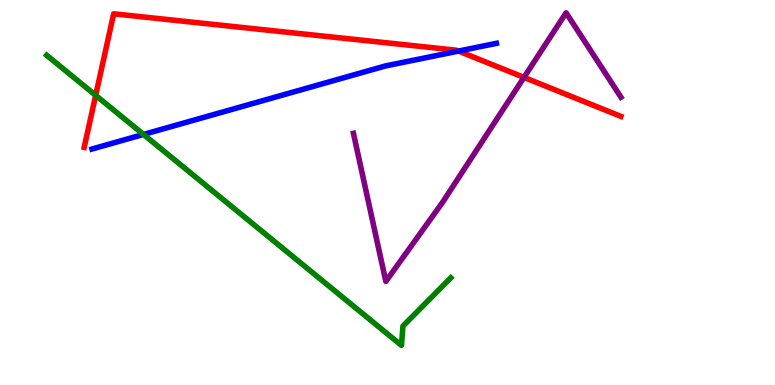[{'lines': ['blue', 'red'], 'intersections': [{'x': 5.92, 'y': 8.67}]}, {'lines': ['green', 'red'], 'intersections': [{'x': 1.23, 'y': 7.52}]}, {'lines': ['purple', 'red'], 'intersections': [{'x': 6.76, 'y': 7.99}]}, {'lines': ['blue', 'green'], 'intersections': [{'x': 1.85, 'y': 6.51}]}, {'lines': ['blue', 'purple'], 'intersections': []}, {'lines': ['green', 'purple'], 'intersections': []}]